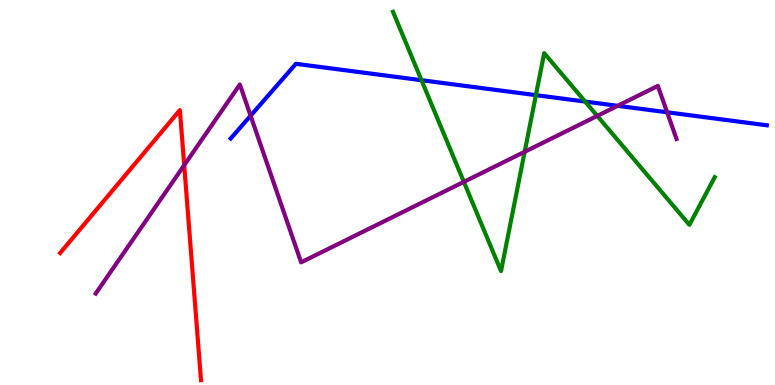[{'lines': ['blue', 'red'], 'intersections': []}, {'lines': ['green', 'red'], 'intersections': []}, {'lines': ['purple', 'red'], 'intersections': [{'x': 2.38, 'y': 5.71}]}, {'lines': ['blue', 'green'], 'intersections': [{'x': 5.44, 'y': 7.92}, {'x': 6.91, 'y': 7.53}, {'x': 7.55, 'y': 7.36}]}, {'lines': ['blue', 'purple'], 'intersections': [{'x': 3.23, 'y': 6.99}, {'x': 7.97, 'y': 7.25}, {'x': 8.61, 'y': 7.08}]}, {'lines': ['green', 'purple'], 'intersections': [{'x': 5.99, 'y': 5.28}, {'x': 6.77, 'y': 6.06}, {'x': 7.71, 'y': 6.99}]}]